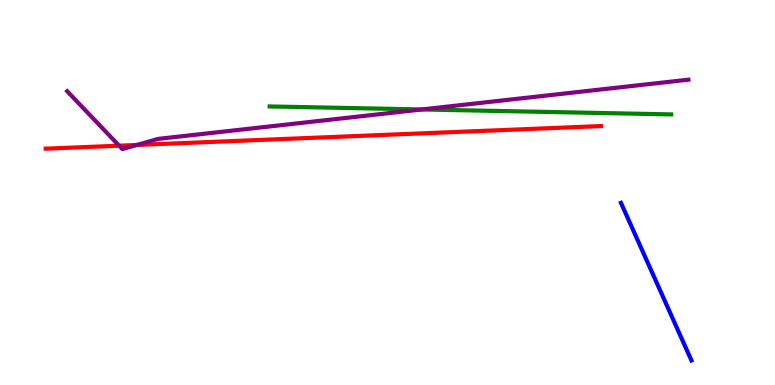[{'lines': ['blue', 'red'], 'intersections': []}, {'lines': ['green', 'red'], 'intersections': []}, {'lines': ['purple', 'red'], 'intersections': [{'x': 1.54, 'y': 6.22}, {'x': 1.77, 'y': 6.23}]}, {'lines': ['blue', 'green'], 'intersections': []}, {'lines': ['blue', 'purple'], 'intersections': []}, {'lines': ['green', 'purple'], 'intersections': [{'x': 5.44, 'y': 7.16}]}]